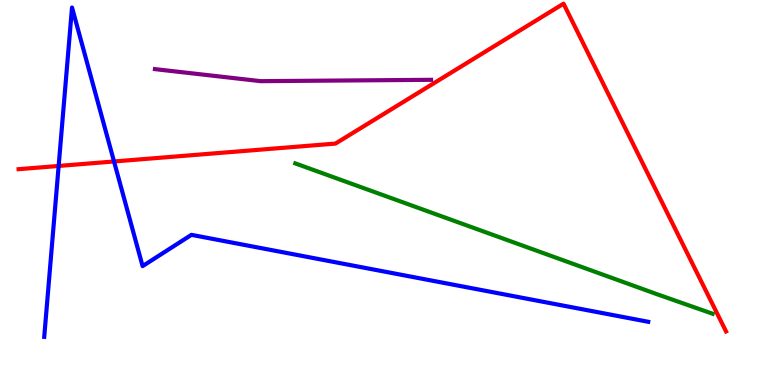[{'lines': ['blue', 'red'], 'intersections': [{'x': 0.757, 'y': 5.69}, {'x': 1.47, 'y': 5.81}]}, {'lines': ['green', 'red'], 'intersections': []}, {'lines': ['purple', 'red'], 'intersections': []}, {'lines': ['blue', 'green'], 'intersections': []}, {'lines': ['blue', 'purple'], 'intersections': []}, {'lines': ['green', 'purple'], 'intersections': []}]